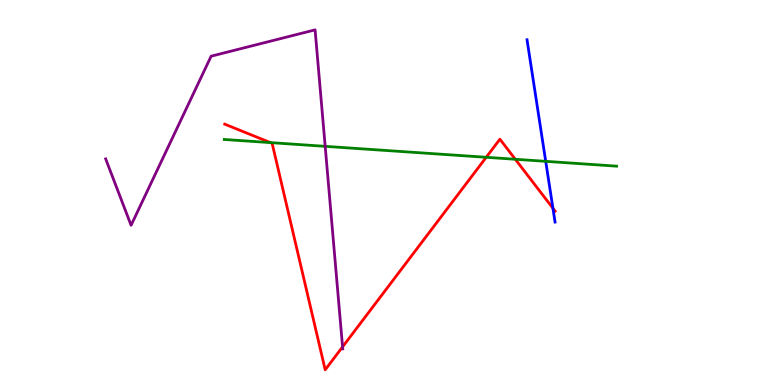[{'lines': ['blue', 'red'], 'intersections': [{'x': 7.13, 'y': 4.59}]}, {'lines': ['green', 'red'], 'intersections': [{'x': 3.49, 'y': 6.3}, {'x': 6.27, 'y': 5.91}, {'x': 6.65, 'y': 5.86}]}, {'lines': ['purple', 'red'], 'intersections': [{'x': 4.42, 'y': 0.991}]}, {'lines': ['blue', 'green'], 'intersections': [{'x': 7.04, 'y': 5.81}]}, {'lines': ['blue', 'purple'], 'intersections': []}, {'lines': ['green', 'purple'], 'intersections': [{'x': 4.2, 'y': 6.2}]}]